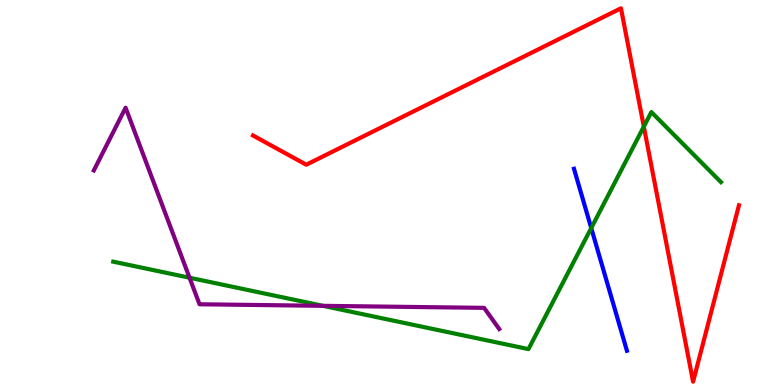[{'lines': ['blue', 'red'], 'intersections': []}, {'lines': ['green', 'red'], 'intersections': [{'x': 8.31, 'y': 6.71}]}, {'lines': ['purple', 'red'], 'intersections': []}, {'lines': ['blue', 'green'], 'intersections': [{'x': 7.63, 'y': 4.08}]}, {'lines': ['blue', 'purple'], 'intersections': []}, {'lines': ['green', 'purple'], 'intersections': [{'x': 2.45, 'y': 2.79}, {'x': 4.17, 'y': 2.06}]}]